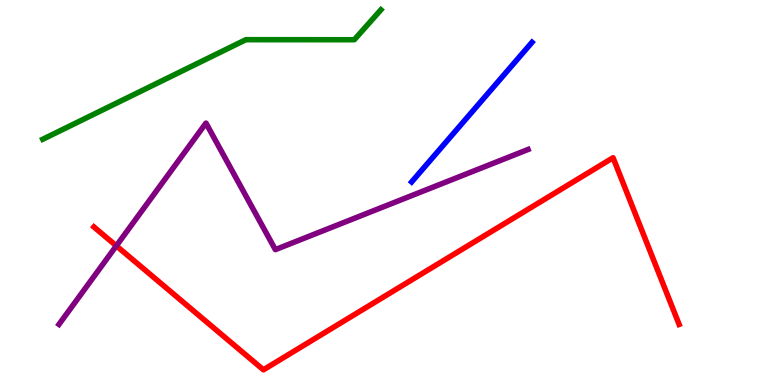[{'lines': ['blue', 'red'], 'intersections': []}, {'lines': ['green', 'red'], 'intersections': []}, {'lines': ['purple', 'red'], 'intersections': [{'x': 1.5, 'y': 3.61}]}, {'lines': ['blue', 'green'], 'intersections': []}, {'lines': ['blue', 'purple'], 'intersections': []}, {'lines': ['green', 'purple'], 'intersections': []}]